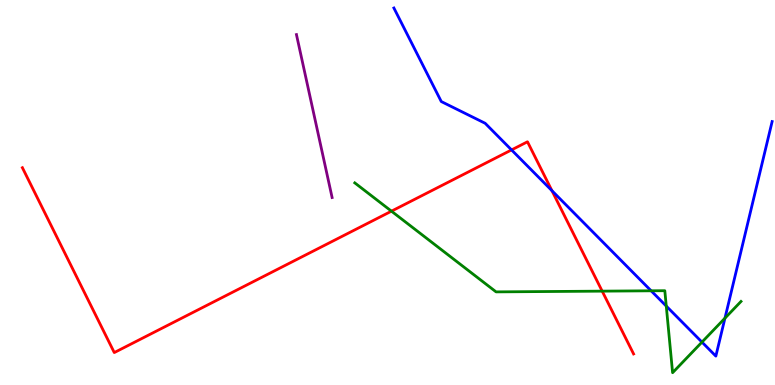[{'lines': ['blue', 'red'], 'intersections': [{'x': 6.6, 'y': 6.11}, {'x': 7.12, 'y': 5.05}]}, {'lines': ['green', 'red'], 'intersections': [{'x': 5.05, 'y': 4.52}, {'x': 7.77, 'y': 2.44}]}, {'lines': ['purple', 'red'], 'intersections': []}, {'lines': ['blue', 'green'], 'intersections': [{'x': 8.4, 'y': 2.45}, {'x': 8.6, 'y': 2.05}, {'x': 9.06, 'y': 1.11}, {'x': 9.35, 'y': 1.74}]}, {'lines': ['blue', 'purple'], 'intersections': []}, {'lines': ['green', 'purple'], 'intersections': []}]